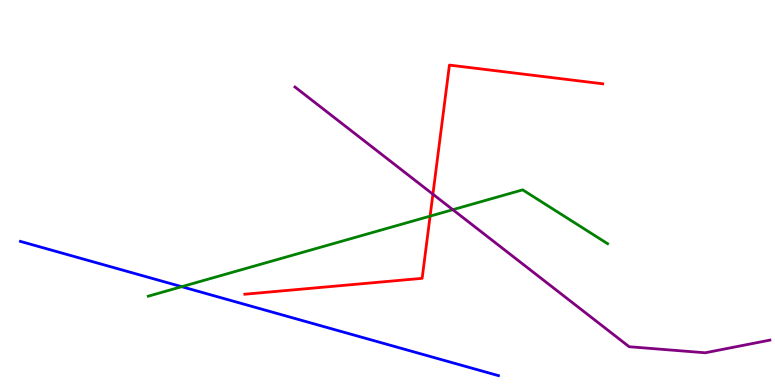[{'lines': ['blue', 'red'], 'intersections': []}, {'lines': ['green', 'red'], 'intersections': [{'x': 5.55, 'y': 4.39}]}, {'lines': ['purple', 'red'], 'intersections': [{'x': 5.59, 'y': 4.96}]}, {'lines': ['blue', 'green'], 'intersections': [{'x': 2.34, 'y': 2.55}]}, {'lines': ['blue', 'purple'], 'intersections': []}, {'lines': ['green', 'purple'], 'intersections': [{'x': 5.84, 'y': 4.55}]}]